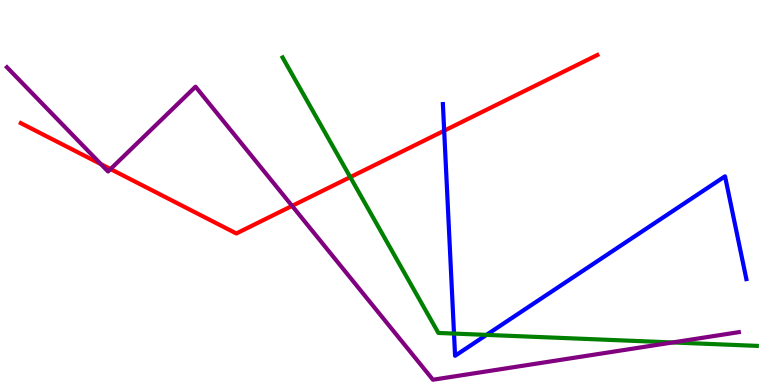[{'lines': ['blue', 'red'], 'intersections': [{'x': 5.73, 'y': 6.6}]}, {'lines': ['green', 'red'], 'intersections': [{'x': 4.52, 'y': 5.4}]}, {'lines': ['purple', 'red'], 'intersections': [{'x': 1.3, 'y': 5.74}, {'x': 1.43, 'y': 5.61}, {'x': 3.77, 'y': 4.65}]}, {'lines': ['blue', 'green'], 'intersections': [{'x': 5.86, 'y': 1.34}, {'x': 6.28, 'y': 1.3}]}, {'lines': ['blue', 'purple'], 'intersections': []}, {'lines': ['green', 'purple'], 'intersections': [{'x': 8.68, 'y': 1.11}]}]